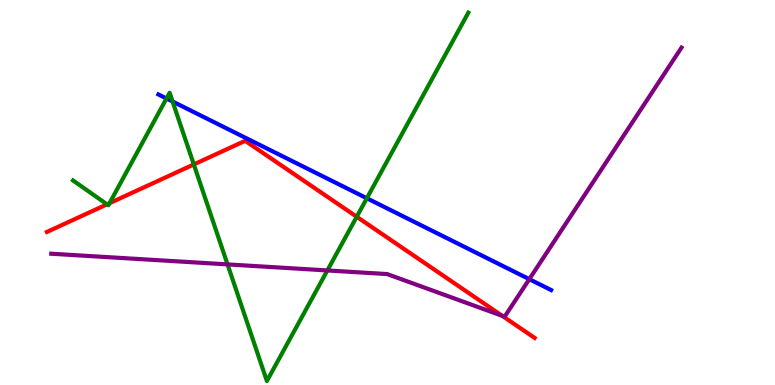[{'lines': ['blue', 'red'], 'intersections': []}, {'lines': ['green', 'red'], 'intersections': [{'x': 1.38, 'y': 4.69}, {'x': 1.41, 'y': 4.72}, {'x': 2.5, 'y': 5.73}, {'x': 4.6, 'y': 4.37}]}, {'lines': ['purple', 'red'], 'intersections': [{'x': 6.48, 'y': 1.8}]}, {'lines': ['blue', 'green'], 'intersections': [{'x': 2.15, 'y': 7.44}, {'x': 2.23, 'y': 7.36}, {'x': 4.73, 'y': 4.85}]}, {'lines': ['blue', 'purple'], 'intersections': [{'x': 6.83, 'y': 2.75}]}, {'lines': ['green', 'purple'], 'intersections': [{'x': 2.94, 'y': 3.13}, {'x': 4.22, 'y': 2.98}]}]